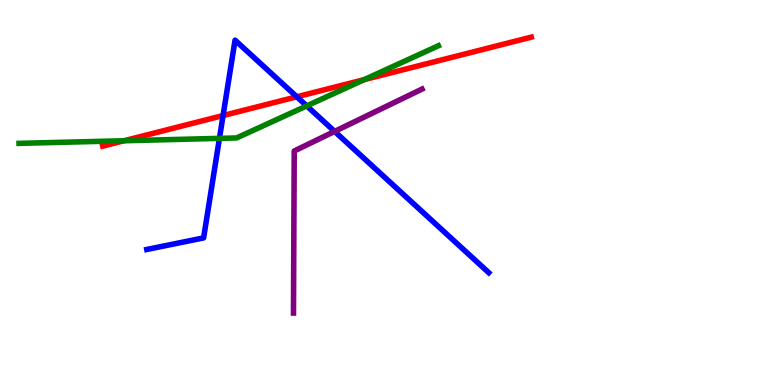[{'lines': ['blue', 'red'], 'intersections': [{'x': 2.88, 'y': 7.0}, {'x': 3.83, 'y': 7.49}]}, {'lines': ['green', 'red'], 'intersections': [{'x': 1.6, 'y': 6.34}, {'x': 4.7, 'y': 7.93}]}, {'lines': ['purple', 'red'], 'intersections': []}, {'lines': ['blue', 'green'], 'intersections': [{'x': 2.83, 'y': 6.41}, {'x': 3.96, 'y': 7.25}]}, {'lines': ['blue', 'purple'], 'intersections': [{'x': 4.32, 'y': 6.59}]}, {'lines': ['green', 'purple'], 'intersections': []}]